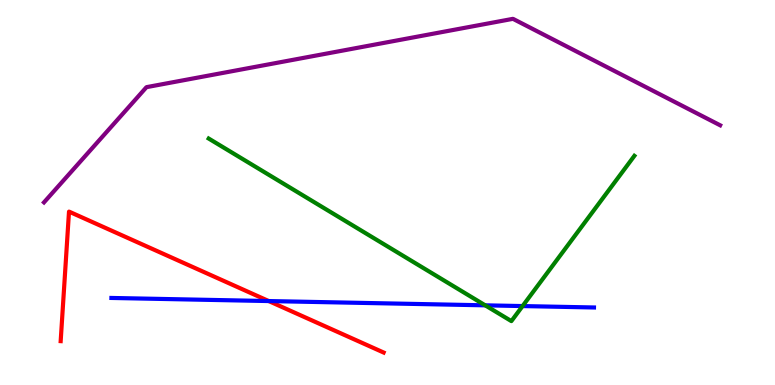[{'lines': ['blue', 'red'], 'intersections': [{'x': 3.47, 'y': 2.18}]}, {'lines': ['green', 'red'], 'intersections': []}, {'lines': ['purple', 'red'], 'intersections': []}, {'lines': ['blue', 'green'], 'intersections': [{'x': 6.26, 'y': 2.07}, {'x': 6.74, 'y': 2.05}]}, {'lines': ['blue', 'purple'], 'intersections': []}, {'lines': ['green', 'purple'], 'intersections': []}]